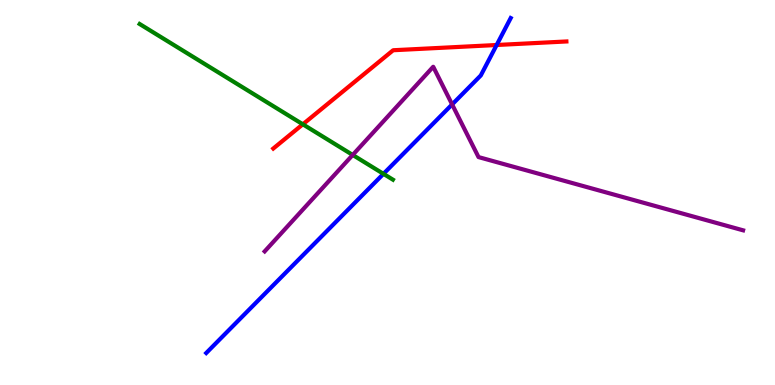[{'lines': ['blue', 'red'], 'intersections': [{'x': 6.41, 'y': 8.83}]}, {'lines': ['green', 'red'], 'intersections': [{'x': 3.91, 'y': 6.77}]}, {'lines': ['purple', 'red'], 'intersections': []}, {'lines': ['blue', 'green'], 'intersections': [{'x': 4.95, 'y': 5.48}]}, {'lines': ['blue', 'purple'], 'intersections': [{'x': 5.83, 'y': 7.29}]}, {'lines': ['green', 'purple'], 'intersections': [{'x': 4.55, 'y': 5.98}]}]